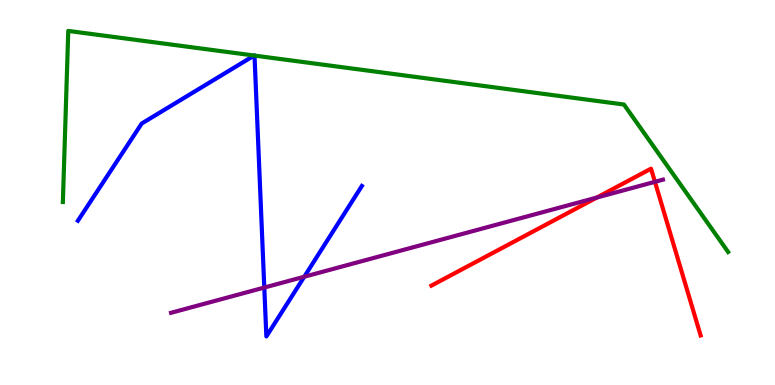[{'lines': ['blue', 'red'], 'intersections': []}, {'lines': ['green', 'red'], 'intersections': []}, {'lines': ['purple', 'red'], 'intersections': [{'x': 7.7, 'y': 4.87}, {'x': 8.45, 'y': 5.28}]}, {'lines': ['blue', 'green'], 'intersections': [{'x': 3.28, 'y': 8.56}, {'x': 3.28, 'y': 8.56}]}, {'lines': ['blue', 'purple'], 'intersections': [{'x': 3.41, 'y': 2.53}, {'x': 3.93, 'y': 2.81}]}, {'lines': ['green', 'purple'], 'intersections': []}]